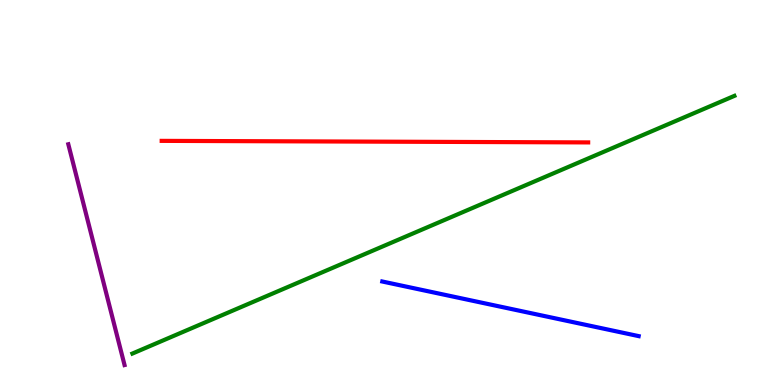[{'lines': ['blue', 'red'], 'intersections': []}, {'lines': ['green', 'red'], 'intersections': []}, {'lines': ['purple', 'red'], 'intersections': []}, {'lines': ['blue', 'green'], 'intersections': []}, {'lines': ['blue', 'purple'], 'intersections': []}, {'lines': ['green', 'purple'], 'intersections': []}]